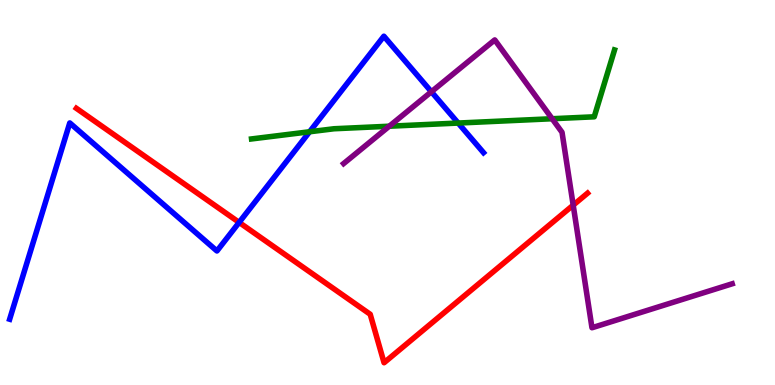[{'lines': ['blue', 'red'], 'intersections': [{'x': 3.09, 'y': 4.22}]}, {'lines': ['green', 'red'], 'intersections': []}, {'lines': ['purple', 'red'], 'intersections': [{'x': 7.4, 'y': 4.67}]}, {'lines': ['blue', 'green'], 'intersections': [{'x': 3.99, 'y': 6.58}, {'x': 5.91, 'y': 6.8}]}, {'lines': ['blue', 'purple'], 'intersections': [{'x': 5.57, 'y': 7.62}]}, {'lines': ['green', 'purple'], 'intersections': [{'x': 5.02, 'y': 6.72}, {'x': 7.12, 'y': 6.92}]}]